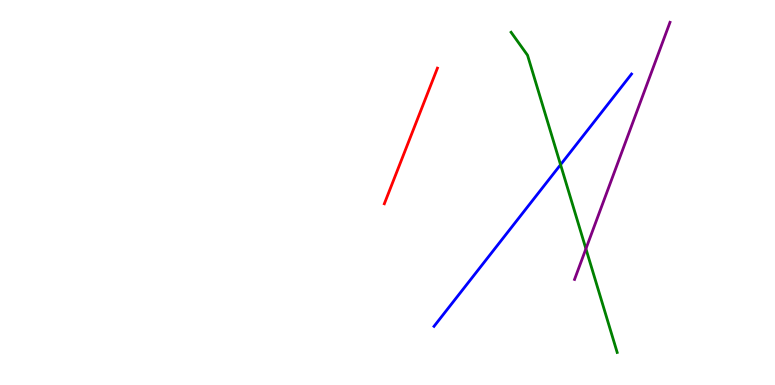[{'lines': ['blue', 'red'], 'intersections': []}, {'lines': ['green', 'red'], 'intersections': []}, {'lines': ['purple', 'red'], 'intersections': []}, {'lines': ['blue', 'green'], 'intersections': [{'x': 7.23, 'y': 5.72}]}, {'lines': ['blue', 'purple'], 'intersections': []}, {'lines': ['green', 'purple'], 'intersections': [{'x': 7.56, 'y': 3.54}]}]